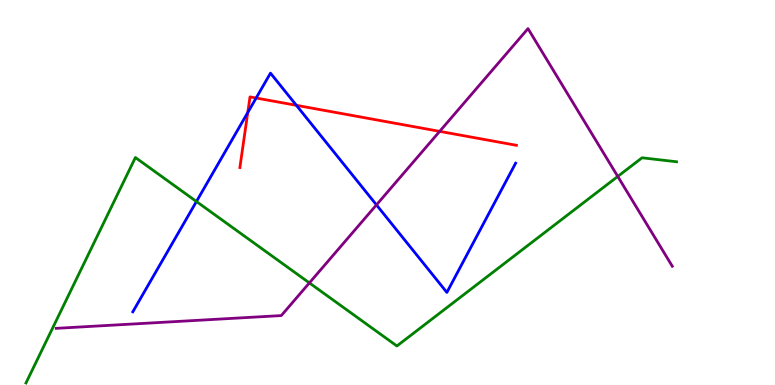[{'lines': ['blue', 'red'], 'intersections': [{'x': 3.2, 'y': 7.08}, {'x': 3.3, 'y': 7.45}, {'x': 3.82, 'y': 7.26}]}, {'lines': ['green', 'red'], 'intersections': []}, {'lines': ['purple', 'red'], 'intersections': [{'x': 5.67, 'y': 6.59}]}, {'lines': ['blue', 'green'], 'intersections': [{'x': 2.53, 'y': 4.77}]}, {'lines': ['blue', 'purple'], 'intersections': [{'x': 4.86, 'y': 4.68}]}, {'lines': ['green', 'purple'], 'intersections': [{'x': 3.99, 'y': 2.65}, {'x': 7.97, 'y': 5.42}]}]